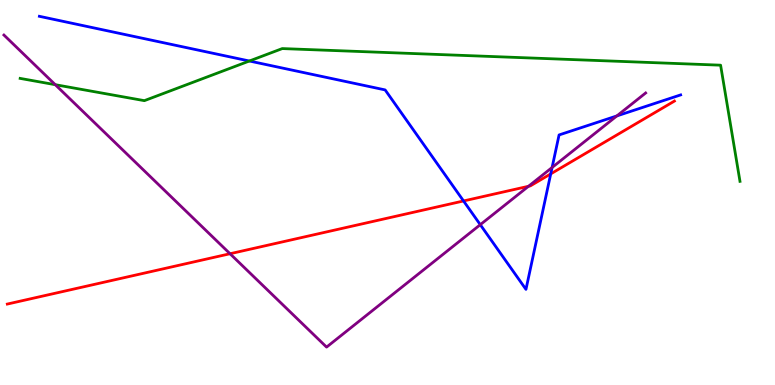[{'lines': ['blue', 'red'], 'intersections': [{'x': 5.98, 'y': 4.78}, {'x': 7.11, 'y': 5.48}]}, {'lines': ['green', 'red'], 'intersections': []}, {'lines': ['purple', 'red'], 'intersections': [{'x': 2.97, 'y': 3.41}, {'x': 6.82, 'y': 5.16}]}, {'lines': ['blue', 'green'], 'intersections': [{'x': 3.22, 'y': 8.42}]}, {'lines': ['blue', 'purple'], 'intersections': [{'x': 6.2, 'y': 4.16}, {'x': 7.12, 'y': 5.65}, {'x': 7.96, 'y': 6.99}]}, {'lines': ['green', 'purple'], 'intersections': [{'x': 0.713, 'y': 7.8}]}]